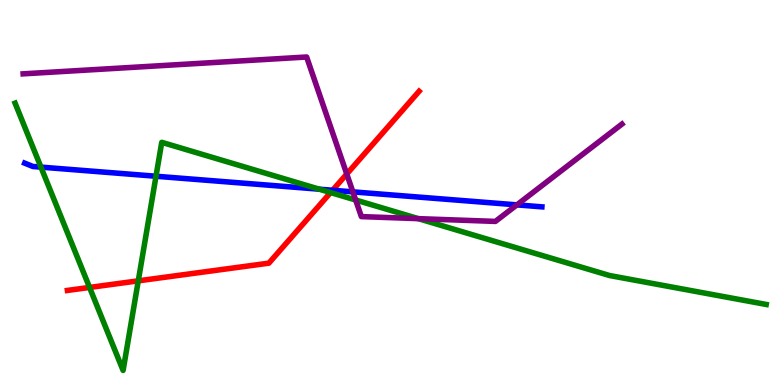[{'lines': ['blue', 'red'], 'intersections': [{'x': 4.29, 'y': 5.06}]}, {'lines': ['green', 'red'], 'intersections': [{'x': 1.16, 'y': 2.53}, {'x': 1.78, 'y': 2.71}, {'x': 4.27, 'y': 5.0}]}, {'lines': ['purple', 'red'], 'intersections': [{'x': 4.47, 'y': 5.48}]}, {'lines': ['blue', 'green'], 'intersections': [{'x': 0.528, 'y': 5.66}, {'x': 2.01, 'y': 5.42}, {'x': 4.12, 'y': 5.09}]}, {'lines': ['blue', 'purple'], 'intersections': [{'x': 4.55, 'y': 5.02}, {'x': 6.67, 'y': 4.68}]}, {'lines': ['green', 'purple'], 'intersections': [{'x': 4.59, 'y': 4.8}, {'x': 5.4, 'y': 4.32}]}]